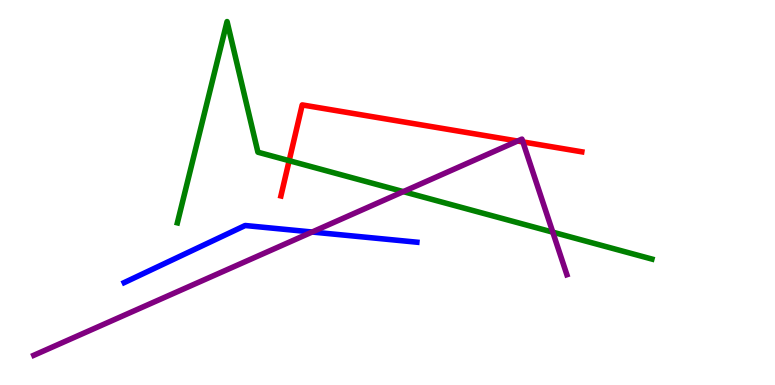[{'lines': ['blue', 'red'], 'intersections': []}, {'lines': ['green', 'red'], 'intersections': [{'x': 3.73, 'y': 5.83}]}, {'lines': ['purple', 'red'], 'intersections': [{'x': 6.68, 'y': 6.34}, {'x': 6.75, 'y': 6.31}]}, {'lines': ['blue', 'green'], 'intersections': []}, {'lines': ['blue', 'purple'], 'intersections': [{'x': 4.03, 'y': 3.97}]}, {'lines': ['green', 'purple'], 'intersections': [{'x': 5.2, 'y': 5.02}, {'x': 7.13, 'y': 3.97}]}]